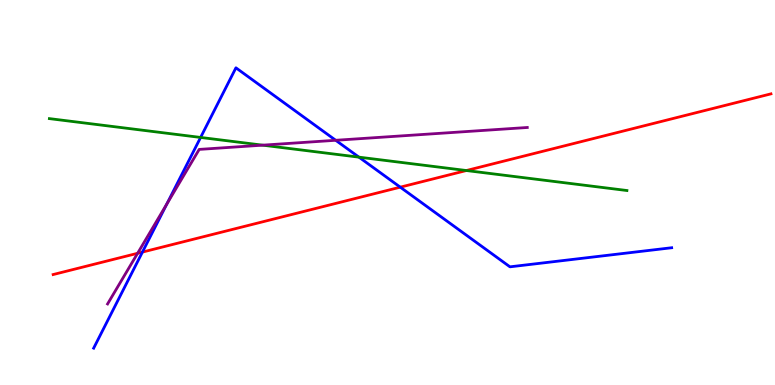[{'lines': ['blue', 'red'], 'intersections': [{'x': 1.84, 'y': 3.45}, {'x': 5.16, 'y': 5.14}]}, {'lines': ['green', 'red'], 'intersections': [{'x': 6.02, 'y': 5.57}]}, {'lines': ['purple', 'red'], 'intersections': [{'x': 1.78, 'y': 3.42}]}, {'lines': ['blue', 'green'], 'intersections': [{'x': 2.59, 'y': 6.43}, {'x': 4.63, 'y': 5.92}]}, {'lines': ['blue', 'purple'], 'intersections': [{'x': 2.15, 'y': 4.7}, {'x': 4.33, 'y': 6.36}]}, {'lines': ['green', 'purple'], 'intersections': [{'x': 3.39, 'y': 6.23}]}]